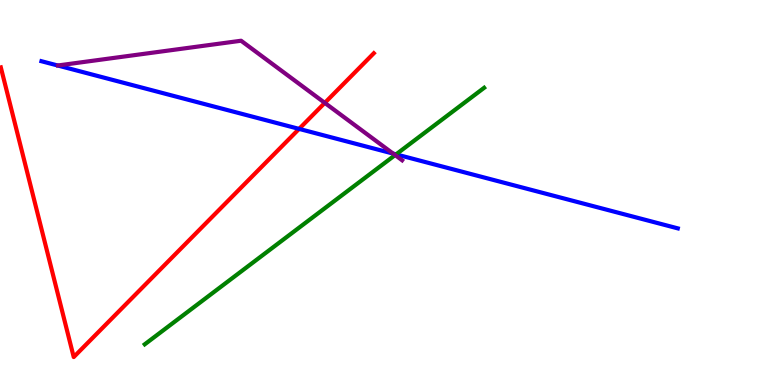[{'lines': ['blue', 'red'], 'intersections': [{'x': 3.86, 'y': 6.65}]}, {'lines': ['green', 'red'], 'intersections': []}, {'lines': ['purple', 'red'], 'intersections': [{'x': 4.19, 'y': 7.33}]}, {'lines': ['blue', 'green'], 'intersections': [{'x': 5.11, 'y': 5.99}]}, {'lines': ['blue', 'purple'], 'intersections': [{'x': 5.07, 'y': 6.01}]}, {'lines': ['green', 'purple'], 'intersections': [{'x': 5.1, 'y': 5.97}]}]